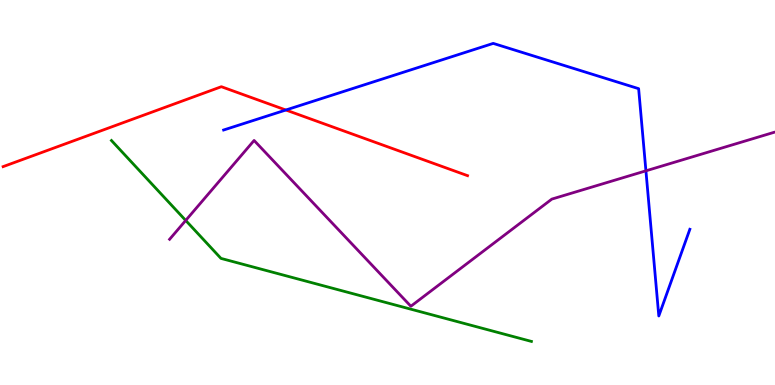[{'lines': ['blue', 'red'], 'intersections': [{'x': 3.69, 'y': 7.14}]}, {'lines': ['green', 'red'], 'intersections': []}, {'lines': ['purple', 'red'], 'intersections': []}, {'lines': ['blue', 'green'], 'intersections': []}, {'lines': ['blue', 'purple'], 'intersections': [{'x': 8.33, 'y': 5.56}]}, {'lines': ['green', 'purple'], 'intersections': [{'x': 2.4, 'y': 4.27}]}]